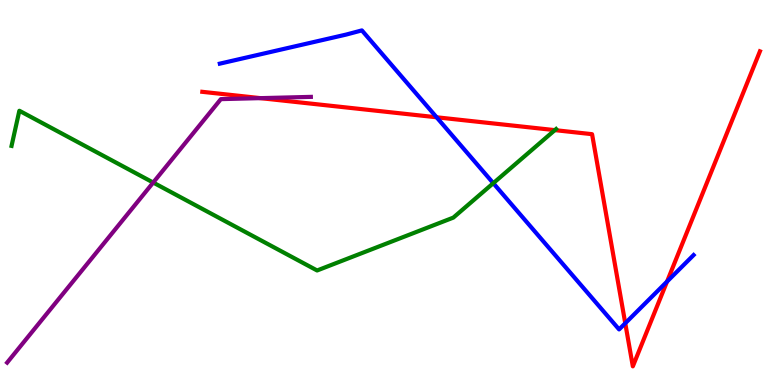[{'lines': ['blue', 'red'], 'intersections': [{'x': 5.63, 'y': 6.95}, {'x': 8.07, 'y': 1.6}, {'x': 8.61, 'y': 2.69}]}, {'lines': ['green', 'red'], 'intersections': [{'x': 7.16, 'y': 6.62}]}, {'lines': ['purple', 'red'], 'intersections': [{'x': 3.36, 'y': 7.45}]}, {'lines': ['blue', 'green'], 'intersections': [{'x': 6.37, 'y': 5.24}]}, {'lines': ['blue', 'purple'], 'intersections': []}, {'lines': ['green', 'purple'], 'intersections': [{'x': 1.98, 'y': 5.26}]}]